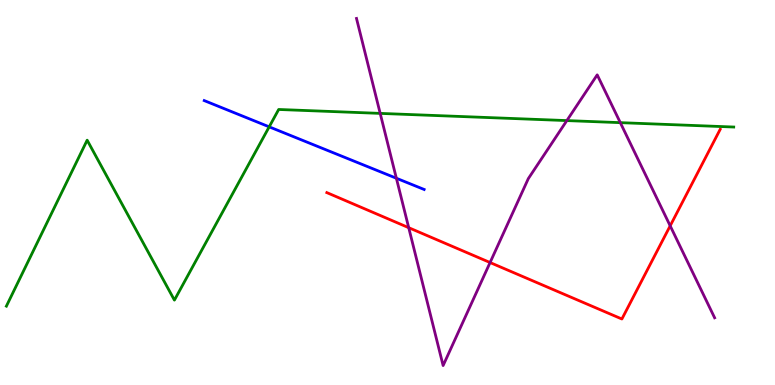[{'lines': ['blue', 'red'], 'intersections': []}, {'lines': ['green', 'red'], 'intersections': []}, {'lines': ['purple', 'red'], 'intersections': [{'x': 5.27, 'y': 4.09}, {'x': 6.32, 'y': 3.18}, {'x': 8.65, 'y': 4.13}]}, {'lines': ['blue', 'green'], 'intersections': [{'x': 3.47, 'y': 6.71}]}, {'lines': ['blue', 'purple'], 'intersections': [{'x': 5.11, 'y': 5.37}]}, {'lines': ['green', 'purple'], 'intersections': [{'x': 4.91, 'y': 7.05}, {'x': 7.31, 'y': 6.87}, {'x': 8.0, 'y': 6.81}]}]